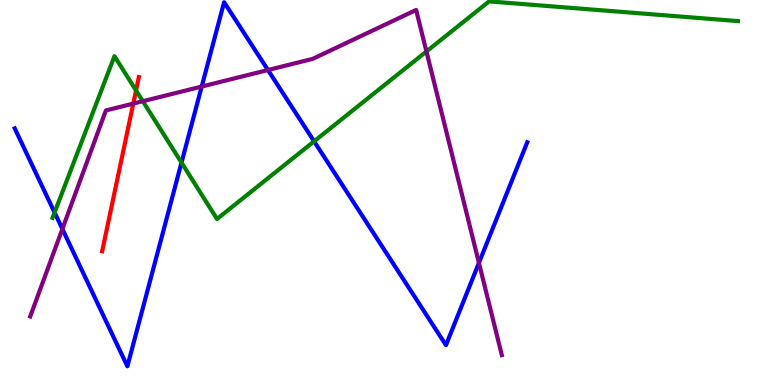[{'lines': ['blue', 'red'], 'intersections': []}, {'lines': ['green', 'red'], 'intersections': [{'x': 1.76, 'y': 7.65}]}, {'lines': ['purple', 'red'], 'intersections': [{'x': 1.72, 'y': 7.31}]}, {'lines': ['blue', 'green'], 'intersections': [{'x': 0.704, 'y': 4.48}, {'x': 2.34, 'y': 5.78}, {'x': 4.05, 'y': 6.33}]}, {'lines': ['blue', 'purple'], 'intersections': [{'x': 0.805, 'y': 4.05}, {'x': 2.6, 'y': 7.75}, {'x': 3.46, 'y': 8.18}, {'x': 6.18, 'y': 3.17}]}, {'lines': ['green', 'purple'], 'intersections': [{'x': 1.84, 'y': 7.37}, {'x': 5.5, 'y': 8.66}]}]